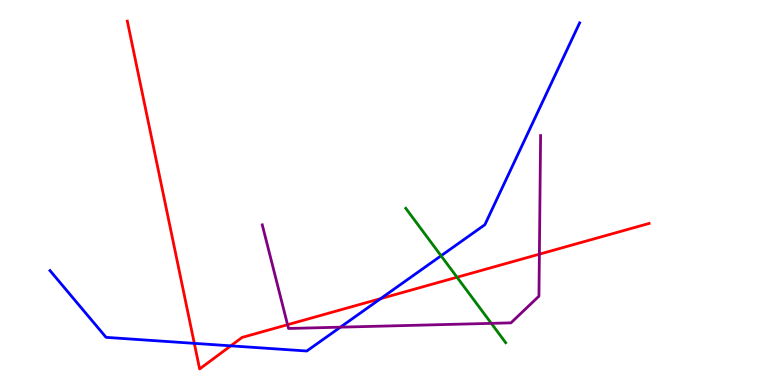[{'lines': ['blue', 'red'], 'intersections': [{'x': 2.51, 'y': 1.08}, {'x': 2.98, 'y': 1.02}, {'x': 4.91, 'y': 2.24}]}, {'lines': ['green', 'red'], 'intersections': [{'x': 5.9, 'y': 2.8}]}, {'lines': ['purple', 'red'], 'intersections': [{'x': 3.71, 'y': 1.57}, {'x': 6.96, 'y': 3.4}]}, {'lines': ['blue', 'green'], 'intersections': [{'x': 5.69, 'y': 3.36}]}, {'lines': ['blue', 'purple'], 'intersections': [{'x': 4.39, 'y': 1.5}]}, {'lines': ['green', 'purple'], 'intersections': [{'x': 6.34, 'y': 1.6}]}]